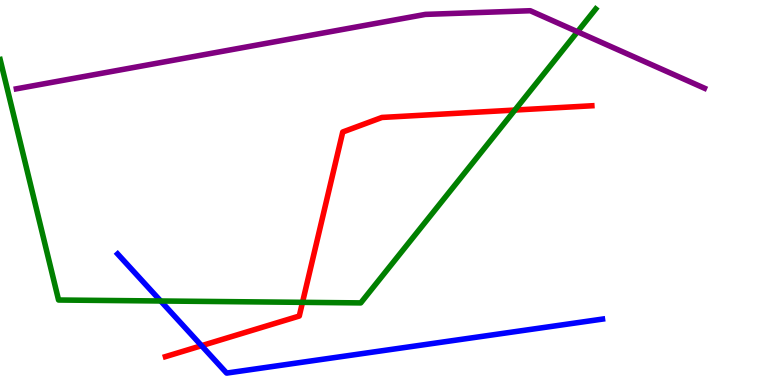[{'lines': ['blue', 'red'], 'intersections': [{'x': 2.6, 'y': 1.02}]}, {'lines': ['green', 'red'], 'intersections': [{'x': 3.9, 'y': 2.15}, {'x': 6.64, 'y': 7.14}]}, {'lines': ['purple', 'red'], 'intersections': []}, {'lines': ['blue', 'green'], 'intersections': [{'x': 2.07, 'y': 2.18}]}, {'lines': ['blue', 'purple'], 'intersections': []}, {'lines': ['green', 'purple'], 'intersections': [{'x': 7.45, 'y': 9.18}]}]